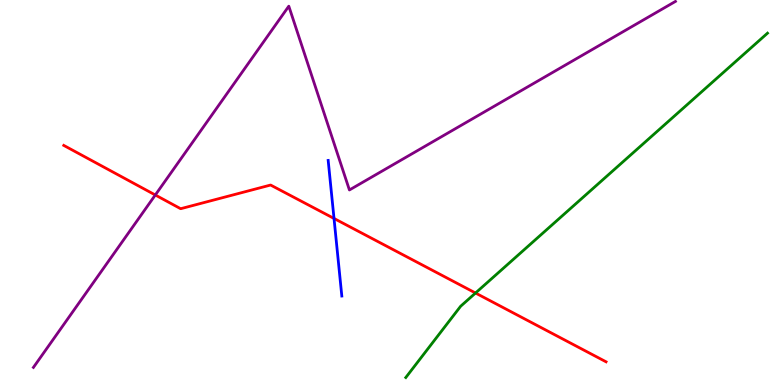[{'lines': ['blue', 'red'], 'intersections': [{'x': 4.31, 'y': 4.33}]}, {'lines': ['green', 'red'], 'intersections': [{'x': 6.14, 'y': 2.39}]}, {'lines': ['purple', 'red'], 'intersections': [{'x': 2.0, 'y': 4.94}]}, {'lines': ['blue', 'green'], 'intersections': []}, {'lines': ['blue', 'purple'], 'intersections': []}, {'lines': ['green', 'purple'], 'intersections': []}]